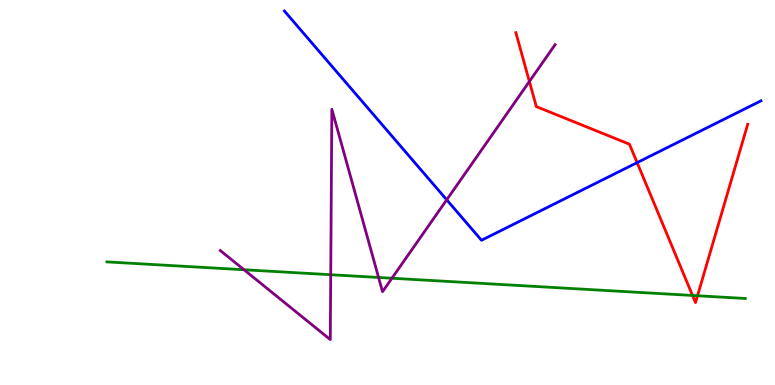[{'lines': ['blue', 'red'], 'intersections': [{'x': 8.22, 'y': 5.78}]}, {'lines': ['green', 'red'], 'intersections': [{'x': 8.94, 'y': 2.33}, {'x': 9.0, 'y': 2.32}]}, {'lines': ['purple', 'red'], 'intersections': [{'x': 6.83, 'y': 7.88}]}, {'lines': ['blue', 'green'], 'intersections': []}, {'lines': ['blue', 'purple'], 'intersections': [{'x': 5.76, 'y': 4.81}]}, {'lines': ['green', 'purple'], 'intersections': [{'x': 3.15, 'y': 2.99}, {'x': 4.27, 'y': 2.86}, {'x': 4.88, 'y': 2.79}, {'x': 5.06, 'y': 2.77}]}]